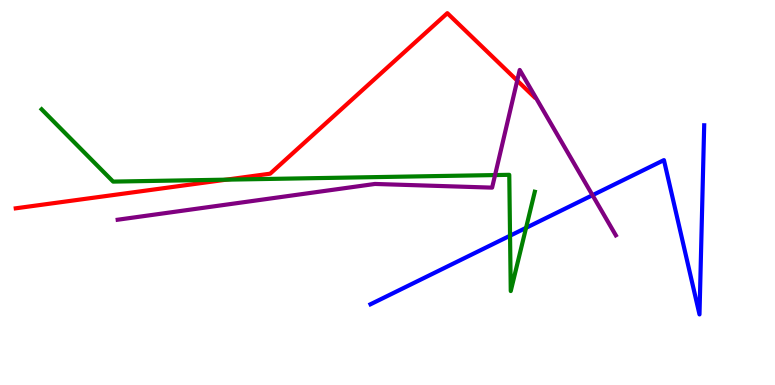[{'lines': ['blue', 'red'], 'intersections': []}, {'lines': ['green', 'red'], 'intersections': [{'x': 2.92, 'y': 5.33}]}, {'lines': ['purple', 'red'], 'intersections': [{'x': 6.67, 'y': 7.91}]}, {'lines': ['blue', 'green'], 'intersections': [{'x': 6.58, 'y': 3.88}, {'x': 6.79, 'y': 4.08}]}, {'lines': ['blue', 'purple'], 'intersections': [{'x': 7.65, 'y': 4.93}]}, {'lines': ['green', 'purple'], 'intersections': [{'x': 6.39, 'y': 5.45}]}]